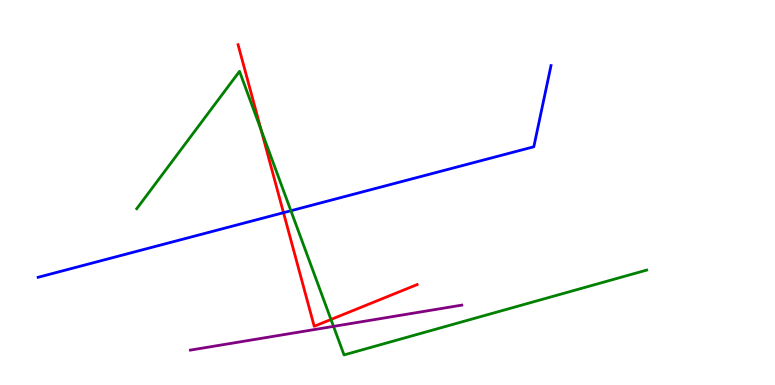[{'lines': ['blue', 'red'], 'intersections': [{'x': 3.66, 'y': 4.48}]}, {'lines': ['green', 'red'], 'intersections': [{'x': 3.37, 'y': 6.62}, {'x': 4.27, 'y': 1.7}]}, {'lines': ['purple', 'red'], 'intersections': []}, {'lines': ['blue', 'green'], 'intersections': [{'x': 3.75, 'y': 4.53}]}, {'lines': ['blue', 'purple'], 'intersections': []}, {'lines': ['green', 'purple'], 'intersections': [{'x': 4.3, 'y': 1.52}]}]